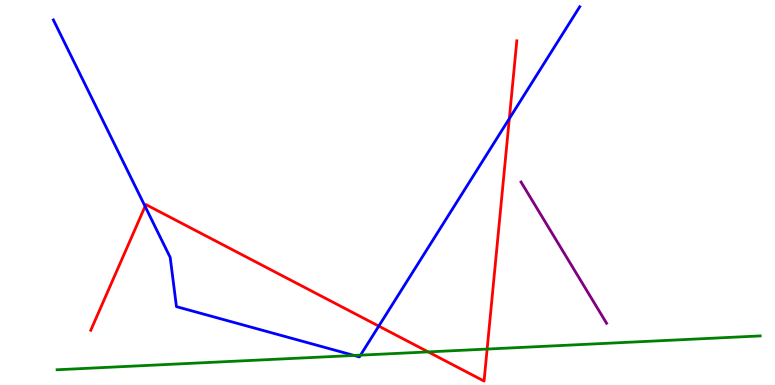[{'lines': ['blue', 'red'], 'intersections': [{'x': 1.87, 'y': 4.64}, {'x': 4.89, 'y': 1.53}, {'x': 6.57, 'y': 6.92}]}, {'lines': ['green', 'red'], 'intersections': [{'x': 5.53, 'y': 0.86}, {'x': 6.29, 'y': 0.933}]}, {'lines': ['purple', 'red'], 'intersections': []}, {'lines': ['blue', 'green'], 'intersections': [{'x': 4.57, 'y': 0.767}, {'x': 4.65, 'y': 0.775}]}, {'lines': ['blue', 'purple'], 'intersections': []}, {'lines': ['green', 'purple'], 'intersections': []}]